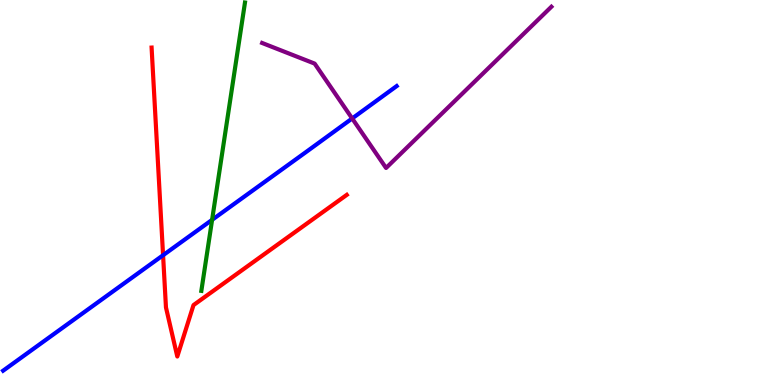[{'lines': ['blue', 'red'], 'intersections': [{'x': 2.1, 'y': 3.37}]}, {'lines': ['green', 'red'], 'intersections': []}, {'lines': ['purple', 'red'], 'intersections': []}, {'lines': ['blue', 'green'], 'intersections': [{'x': 2.74, 'y': 4.29}]}, {'lines': ['blue', 'purple'], 'intersections': [{'x': 4.54, 'y': 6.92}]}, {'lines': ['green', 'purple'], 'intersections': []}]